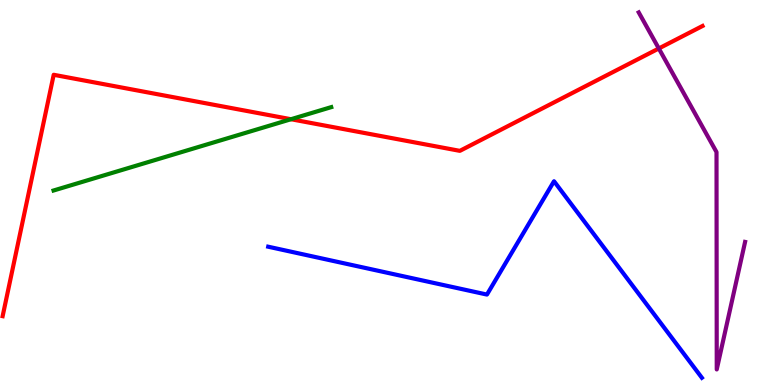[{'lines': ['blue', 'red'], 'intersections': []}, {'lines': ['green', 'red'], 'intersections': [{'x': 3.75, 'y': 6.9}]}, {'lines': ['purple', 'red'], 'intersections': [{'x': 8.5, 'y': 8.74}]}, {'lines': ['blue', 'green'], 'intersections': []}, {'lines': ['blue', 'purple'], 'intersections': []}, {'lines': ['green', 'purple'], 'intersections': []}]